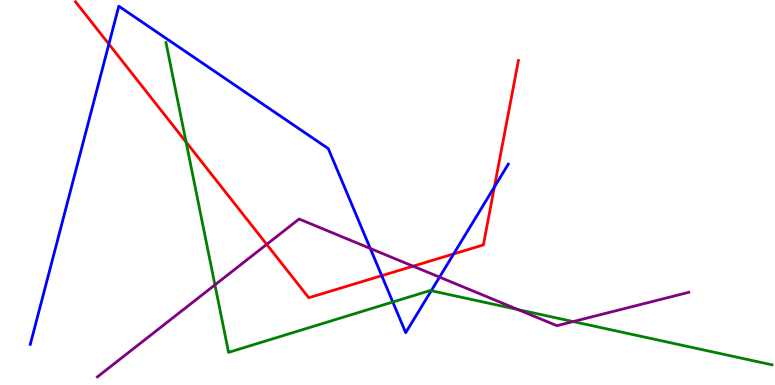[{'lines': ['blue', 'red'], 'intersections': [{'x': 1.4, 'y': 8.85}, {'x': 4.93, 'y': 2.84}, {'x': 5.85, 'y': 3.4}, {'x': 6.38, 'y': 5.14}]}, {'lines': ['green', 'red'], 'intersections': [{'x': 2.4, 'y': 6.31}]}, {'lines': ['purple', 'red'], 'intersections': [{'x': 3.44, 'y': 3.65}, {'x': 5.33, 'y': 3.09}]}, {'lines': ['blue', 'green'], 'intersections': [{'x': 5.07, 'y': 2.16}, {'x': 5.56, 'y': 2.45}]}, {'lines': ['blue', 'purple'], 'intersections': [{'x': 4.78, 'y': 3.55}, {'x': 5.67, 'y': 2.8}]}, {'lines': ['green', 'purple'], 'intersections': [{'x': 2.77, 'y': 2.6}, {'x': 6.68, 'y': 1.96}, {'x': 7.4, 'y': 1.65}]}]